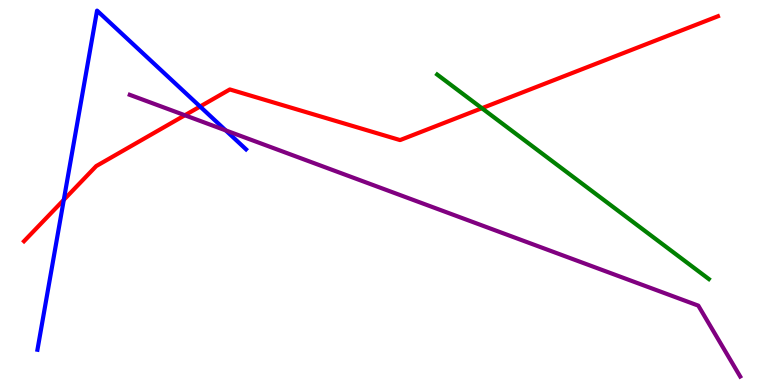[{'lines': ['blue', 'red'], 'intersections': [{'x': 0.823, 'y': 4.81}, {'x': 2.58, 'y': 7.23}]}, {'lines': ['green', 'red'], 'intersections': [{'x': 6.22, 'y': 7.19}]}, {'lines': ['purple', 'red'], 'intersections': [{'x': 2.39, 'y': 7.01}]}, {'lines': ['blue', 'green'], 'intersections': []}, {'lines': ['blue', 'purple'], 'intersections': [{'x': 2.91, 'y': 6.61}]}, {'lines': ['green', 'purple'], 'intersections': []}]